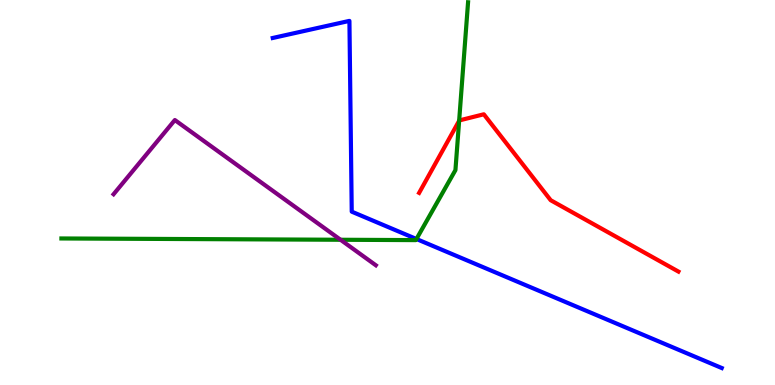[{'lines': ['blue', 'red'], 'intersections': []}, {'lines': ['green', 'red'], 'intersections': [{'x': 5.92, 'y': 6.86}]}, {'lines': ['purple', 'red'], 'intersections': []}, {'lines': ['blue', 'green'], 'intersections': [{'x': 5.37, 'y': 3.79}]}, {'lines': ['blue', 'purple'], 'intersections': []}, {'lines': ['green', 'purple'], 'intersections': [{'x': 4.39, 'y': 3.77}]}]